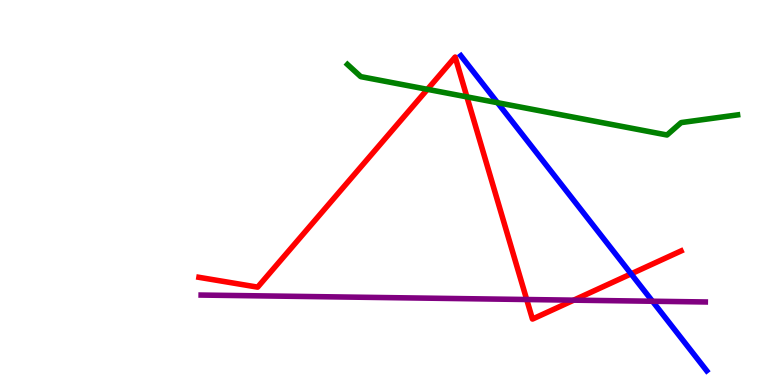[{'lines': ['blue', 'red'], 'intersections': [{'x': 8.14, 'y': 2.89}]}, {'lines': ['green', 'red'], 'intersections': [{'x': 5.52, 'y': 7.68}, {'x': 6.02, 'y': 7.48}]}, {'lines': ['purple', 'red'], 'intersections': [{'x': 6.8, 'y': 2.22}, {'x': 7.4, 'y': 2.2}]}, {'lines': ['blue', 'green'], 'intersections': [{'x': 6.42, 'y': 7.33}]}, {'lines': ['blue', 'purple'], 'intersections': [{'x': 8.42, 'y': 2.18}]}, {'lines': ['green', 'purple'], 'intersections': []}]